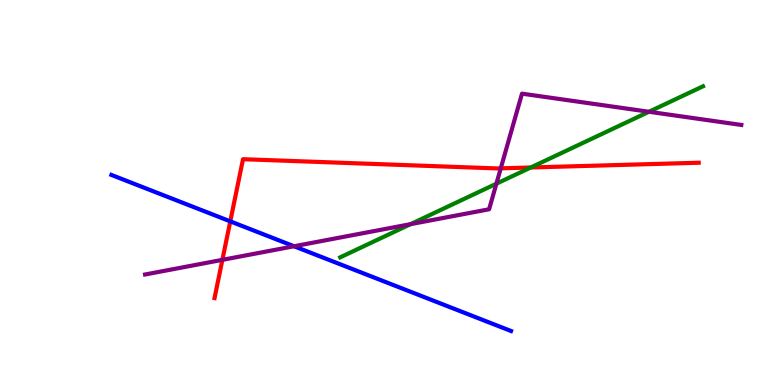[{'lines': ['blue', 'red'], 'intersections': [{'x': 2.97, 'y': 4.25}]}, {'lines': ['green', 'red'], 'intersections': [{'x': 6.85, 'y': 5.65}]}, {'lines': ['purple', 'red'], 'intersections': [{'x': 2.87, 'y': 3.25}, {'x': 6.46, 'y': 5.63}]}, {'lines': ['blue', 'green'], 'intersections': []}, {'lines': ['blue', 'purple'], 'intersections': [{'x': 3.79, 'y': 3.6}]}, {'lines': ['green', 'purple'], 'intersections': [{'x': 5.3, 'y': 4.18}, {'x': 6.4, 'y': 5.23}, {'x': 8.37, 'y': 7.1}]}]